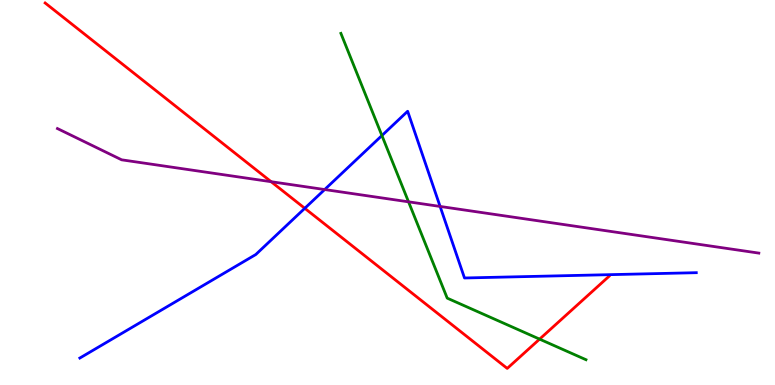[{'lines': ['blue', 'red'], 'intersections': [{'x': 3.93, 'y': 4.59}]}, {'lines': ['green', 'red'], 'intersections': [{'x': 6.96, 'y': 1.19}]}, {'lines': ['purple', 'red'], 'intersections': [{'x': 3.5, 'y': 5.28}]}, {'lines': ['blue', 'green'], 'intersections': [{'x': 4.93, 'y': 6.48}]}, {'lines': ['blue', 'purple'], 'intersections': [{'x': 4.19, 'y': 5.08}, {'x': 5.68, 'y': 4.64}]}, {'lines': ['green', 'purple'], 'intersections': [{'x': 5.27, 'y': 4.76}]}]